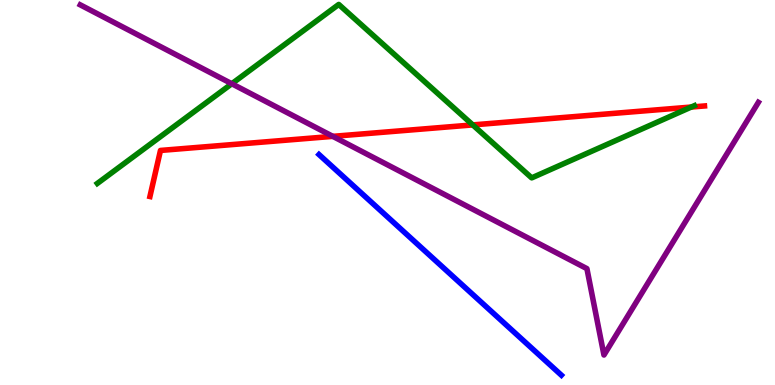[{'lines': ['blue', 'red'], 'intersections': []}, {'lines': ['green', 'red'], 'intersections': [{'x': 6.1, 'y': 6.76}, {'x': 8.92, 'y': 7.22}]}, {'lines': ['purple', 'red'], 'intersections': [{'x': 4.29, 'y': 6.46}]}, {'lines': ['blue', 'green'], 'intersections': []}, {'lines': ['blue', 'purple'], 'intersections': []}, {'lines': ['green', 'purple'], 'intersections': [{'x': 2.99, 'y': 7.82}]}]